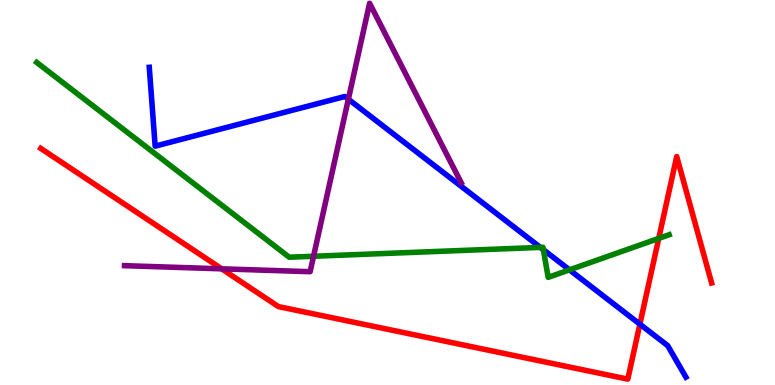[{'lines': ['blue', 'red'], 'intersections': [{'x': 8.26, 'y': 1.58}]}, {'lines': ['green', 'red'], 'intersections': [{'x': 8.5, 'y': 3.81}]}, {'lines': ['purple', 'red'], 'intersections': [{'x': 2.86, 'y': 3.02}]}, {'lines': ['blue', 'green'], 'intersections': [{'x': 6.97, 'y': 3.57}, {'x': 7.01, 'y': 3.51}, {'x': 7.35, 'y': 2.99}]}, {'lines': ['blue', 'purple'], 'intersections': [{'x': 4.49, 'y': 7.42}]}, {'lines': ['green', 'purple'], 'intersections': [{'x': 4.05, 'y': 3.34}]}]